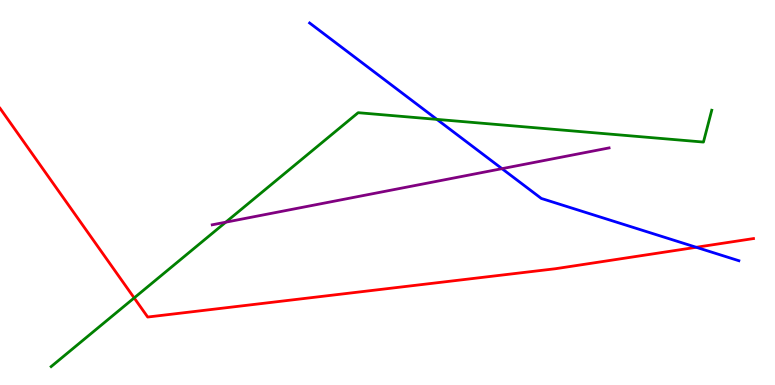[{'lines': ['blue', 'red'], 'intersections': [{'x': 8.98, 'y': 3.58}]}, {'lines': ['green', 'red'], 'intersections': [{'x': 1.73, 'y': 2.26}]}, {'lines': ['purple', 'red'], 'intersections': []}, {'lines': ['blue', 'green'], 'intersections': [{'x': 5.64, 'y': 6.9}]}, {'lines': ['blue', 'purple'], 'intersections': [{'x': 6.48, 'y': 5.62}]}, {'lines': ['green', 'purple'], 'intersections': [{'x': 2.91, 'y': 4.23}]}]